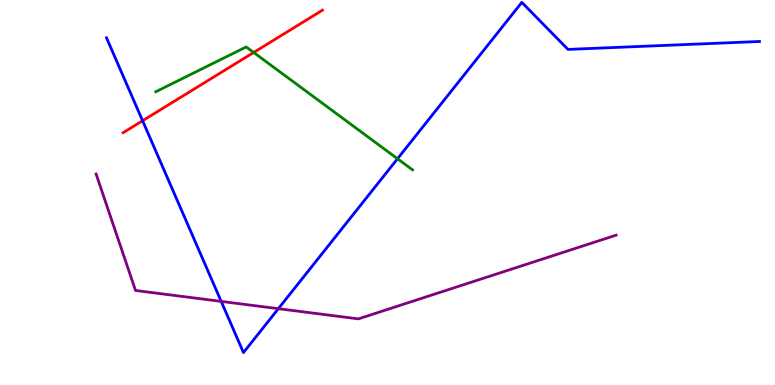[{'lines': ['blue', 'red'], 'intersections': [{'x': 1.84, 'y': 6.86}]}, {'lines': ['green', 'red'], 'intersections': [{'x': 3.27, 'y': 8.64}]}, {'lines': ['purple', 'red'], 'intersections': []}, {'lines': ['blue', 'green'], 'intersections': [{'x': 5.13, 'y': 5.88}]}, {'lines': ['blue', 'purple'], 'intersections': [{'x': 2.85, 'y': 2.17}, {'x': 3.59, 'y': 1.98}]}, {'lines': ['green', 'purple'], 'intersections': []}]